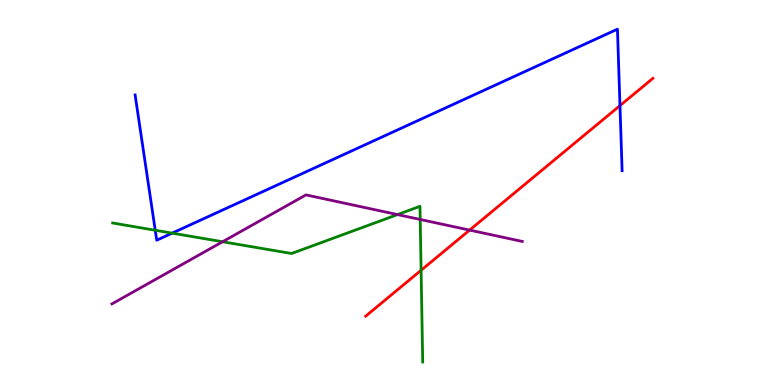[{'lines': ['blue', 'red'], 'intersections': [{'x': 8.0, 'y': 7.26}]}, {'lines': ['green', 'red'], 'intersections': [{'x': 5.43, 'y': 2.98}]}, {'lines': ['purple', 'red'], 'intersections': [{'x': 6.06, 'y': 4.02}]}, {'lines': ['blue', 'green'], 'intersections': [{'x': 2.0, 'y': 4.02}, {'x': 2.22, 'y': 3.94}]}, {'lines': ['blue', 'purple'], 'intersections': []}, {'lines': ['green', 'purple'], 'intersections': [{'x': 2.87, 'y': 3.72}, {'x': 5.13, 'y': 4.43}, {'x': 5.42, 'y': 4.3}]}]